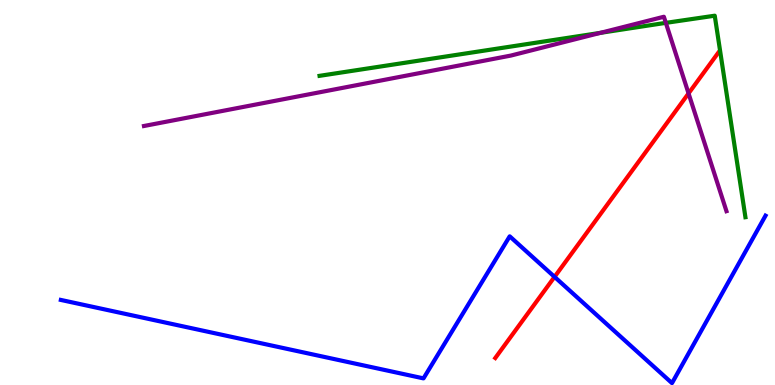[{'lines': ['blue', 'red'], 'intersections': [{'x': 7.16, 'y': 2.81}]}, {'lines': ['green', 'red'], 'intersections': []}, {'lines': ['purple', 'red'], 'intersections': [{'x': 8.88, 'y': 7.57}]}, {'lines': ['blue', 'green'], 'intersections': []}, {'lines': ['blue', 'purple'], 'intersections': []}, {'lines': ['green', 'purple'], 'intersections': [{'x': 7.75, 'y': 9.15}, {'x': 8.59, 'y': 9.41}]}]